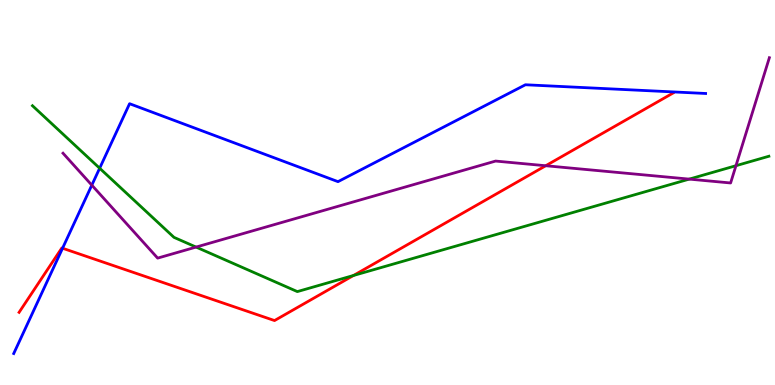[{'lines': ['blue', 'red'], 'intersections': [{'x': 0.807, 'y': 3.55}]}, {'lines': ['green', 'red'], 'intersections': [{'x': 4.56, 'y': 2.84}]}, {'lines': ['purple', 'red'], 'intersections': [{'x': 7.04, 'y': 5.7}]}, {'lines': ['blue', 'green'], 'intersections': [{'x': 1.29, 'y': 5.63}]}, {'lines': ['blue', 'purple'], 'intersections': [{'x': 1.18, 'y': 5.19}]}, {'lines': ['green', 'purple'], 'intersections': [{'x': 2.53, 'y': 3.58}, {'x': 8.89, 'y': 5.35}, {'x': 9.5, 'y': 5.7}]}]